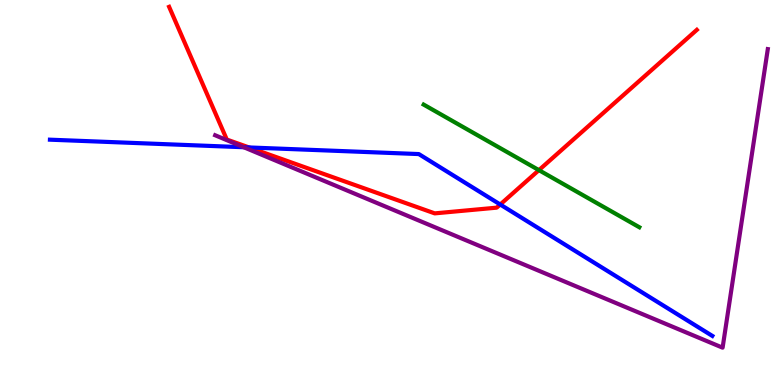[{'lines': ['blue', 'red'], 'intersections': [{'x': 3.21, 'y': 6.17}, {'x': 6.45, 'y': 4.69}]}, {'lines': ['green', 'red'], 'intersections': [{'x': 6.95, 'y': 5.58}]}, {'lines': ['purple', 'red'], 'intersections': []}, {'lines': ['blue', 'green'], 'intersections': []}, {'lines': ['blue', 'purple'], 'intersections': [{'x': 3.15, 'y': 6.18}]}, {'lines': ['green', 'purple'], 'intersections': []}]